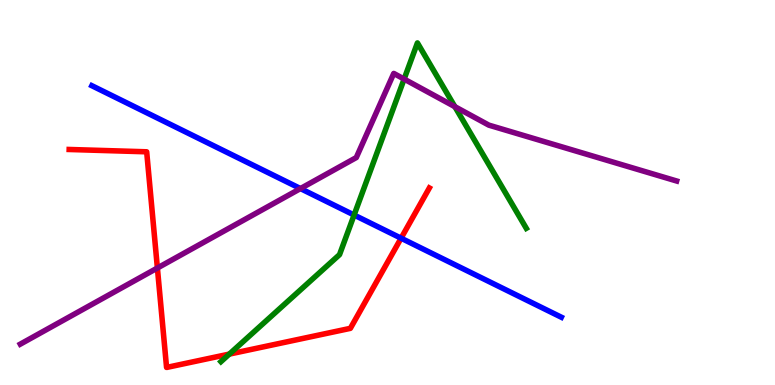[{'lines': ['blue', 'red'], 'intersections': [{'x': 5.18, 'y': 3.81}]}, {'lines': ['green', 'red'], 'intersections': [{'x': 2.96, 'y': 0.803}]}, {'lines': ['purple', 'red'], 'intersections': [{'x': 2.03, 'y': 3.04}]}, {'lines': ['blue', 'green'], 'intersections': [{'x': 4.57, 'y': 4.41}]}, {'lines': ['blue', 'purple'], 'intersections': [{'x': 3.88, 'y': 5.1}]}, {'lines': ['green', 'purple'], 'intersections': [{'x': 5.21, 'y': 7.95}, {'x': 5.87, 'y': 7.23}]}]